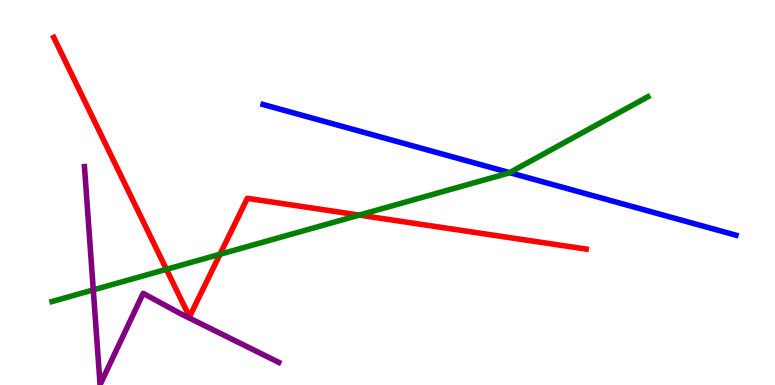[{'lines': ['blue', 'red'], 'intersections': []}, {'lines': ['green', 'red'], 'intersections': [{'x': 2.15, 'y': 3.0}, {'x': 2.84, 'y': 3.4}, {'x': 4.64, 'y': 4.41}]}, {'lines': ['purple', 'red'], 'intersections': []}, {'lines': ['blue', 'green'], 'intersections': [{'x': 6.58, 'y': 5.52}]}, {'lines': ['blue', 'purple'], 'intersections': []}, {'lines': ['green', 'purple'], 'intersections': [{'x': 1.2, 'y': 2.47}]}]